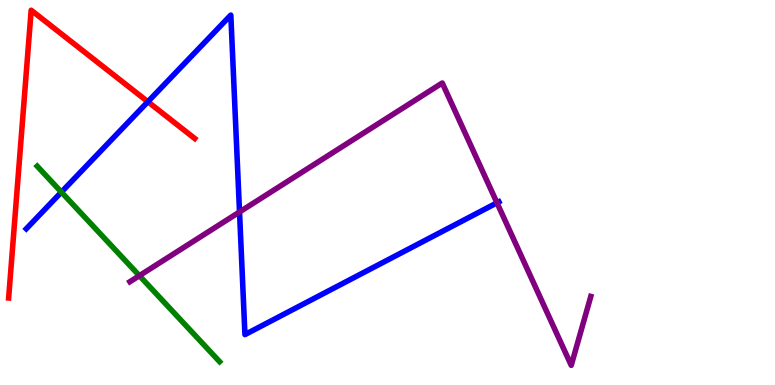[{'lines': ['blue', 'red'], 'intersections': [{'x': 1.91, 'y': 7.36}]}, {'lines': ['green', 'red'], 'intersections': []}, {'lines': ['purple', 'red'], 'intersections': []}, {'lines': ['blue', 'green'], 'intersections': [{'x': 0.792, 'y': 5.01}]}, {'lines': ['blue', 'purple'], 'intersections': [{'x': 3.09, 'y': 4.49}, {'x': 6.41, 'y': 4.73}]}, {'lines': ['green', 'purple'], 'intersections': [{'x': 1.8, 'y': 2.84}]}]